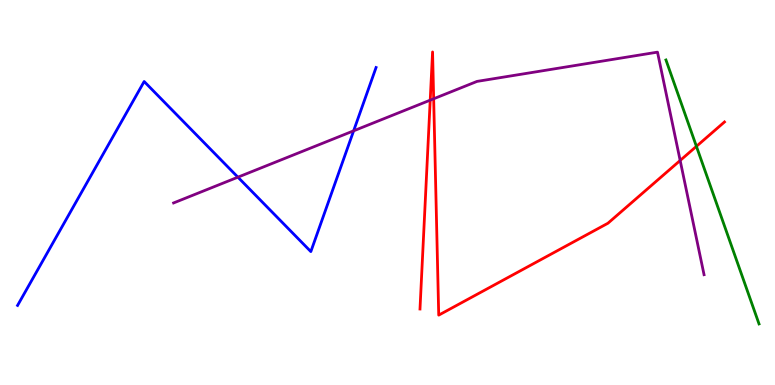[{'lines': ['blue', 'red'], 'intersections': []}, {'lines': ['green', 'red'], 'intersections': [{'x': 8.99, 'y': 6.2}]}, {'lines': ['purple', 'red'], 'intersections': [{'x': 5.55, 'y': 7.4}, {'x': 5.6, 'y': 7.43}, {'x': 8.78, 'y': 5.83}]}, {'lines': ['blue', 'green'], 'intersections': []}, {'lines': ['blue', 'purple'], 'intersections': [{'x': 3.07, 'y': 5.4}, {'x': 4.56, 'y': 6.6}]}, {'lines': ['green', 'purple'], 'intersections': []}]